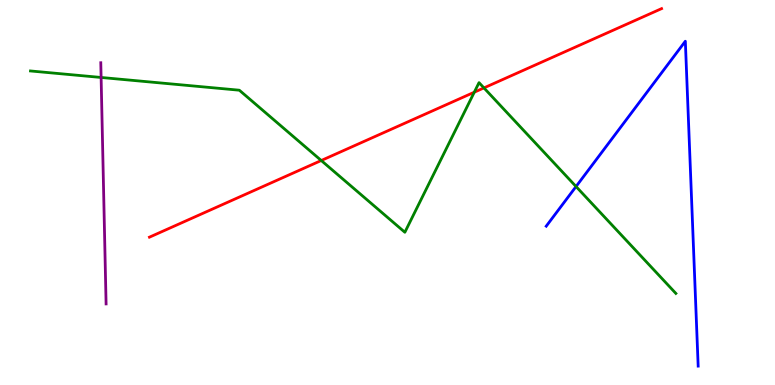[{'lines': ['blue', 'red'], 'intersections': []}, {'lines': ['green', 'red'], 'intersections': [{'x': 4.15, 'y': 5.83}, {'x': 6.12, 'y': 7.6}, {'x': 6.24, 'y': 7.72}]}, {'lines': ['purple', 'red'], 'intersections': []}, {'lines': ['blue', 'green'], 'intersections': [{'x': 7.43, 'y': 5.16}]}, {'lines': ['blue', 'purple'], 'intersections': []}, {'lines': ['green', 'purple'], 'intersections': [{'x': 1.3, 'y': 7.99}]}]